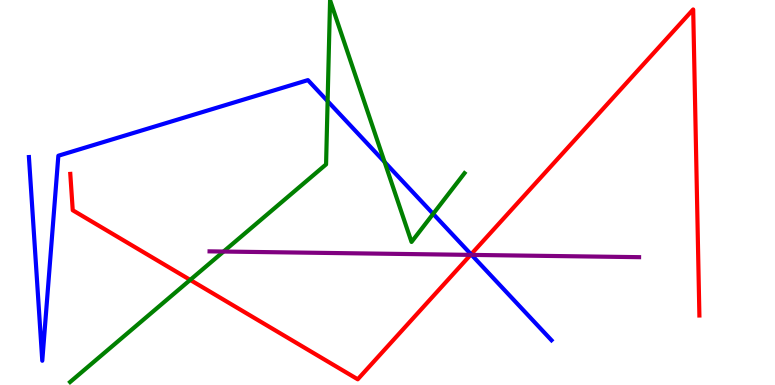[{'lines': ['blue', 'red'], 'intersections': [{'x': 6.08, 'y': 3.39}]}, {'lines': ['green', 'red'], 'intersections': [{'x': 2.45, 'y': 2.73}]}, {'lines': ['purple', 'red'], 'intersections': [{'x': 6.07, 'y': 3.38}]}, {'lines': ['blue', 'green'], 'intersections': [{'x': 4.23, 'y': 7.37}, {'x': 4.96, 'y': 5.79}, {'x': 5.59, 'y': 4.45}]}, {'lines': ['blue', 'purple'], 'intersections': [{'x': 6.08, 'y': 3.38}]}, {'lines': ['green', 'purple'], 'intersections': [{'x': 2.88, 'y': 3.47}]}]